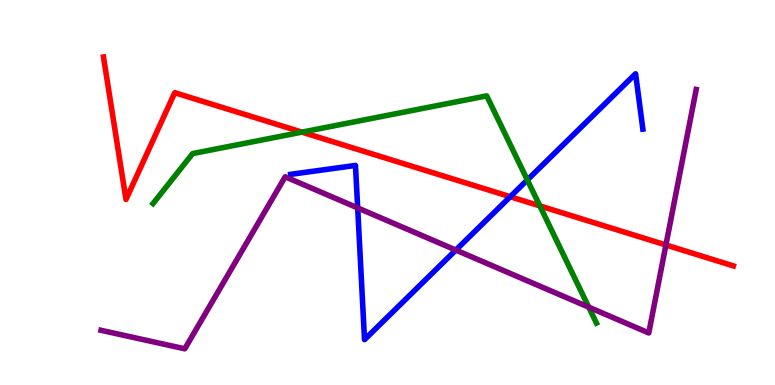[{'lines': ['blue', 'red'], 'intersections': [{'x': 6.58, 'y': 4.89}]}, {'lines': ['green', 'red'], 'intersections': [{'x': 3.9, 'y': 6.57}, {'x': 6.97, 'y': 4.65}]}, {'lines': ['purple', 'red'], 'intersections': [{'x': 8.59, 'y': 3.64}]}, {'lines': ['blue', 'green'], 'intersections': [{'x': 6.8, 'y': 5.33}]}, {'lines': ['blue', 'purple'], 'intersections': [{'x': 4.62, 'y': 4.6}, {'x': 5.88, 'y': 3.5}]}, {'lines': ['green', 'purple'], 'intersections': [{'x': 7.6, 'y': 2.02}]}]